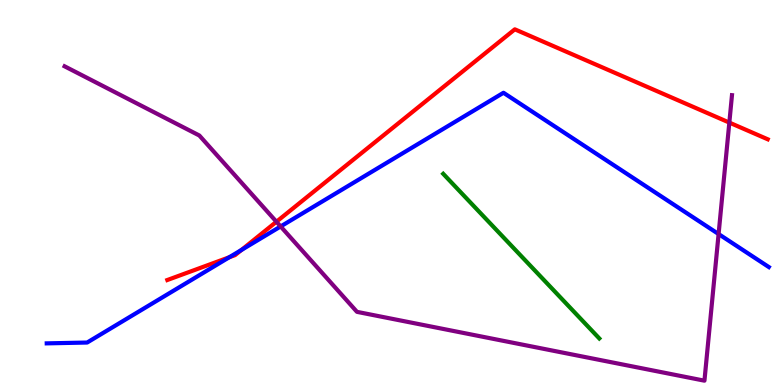[{'lines': ['blue', 'red'], 'intersections': [{'x': 2.96, 'y': 3.32}, {'x': 3.12, 'y': 3.51}]}, {'lines': ['green', 'red'], 'intersections': []}, {'lines': ['purple', 'red'], 'intersections': [{'x': 3.57, 'y': 4.24}, {'x': 9.41, 'y': 6.82}]}, {'lines': ['blue', 'green'], 'intersections': []}, {'lines': ['blue', 'purple'], 'intersections': [{'x': 3.62, 'y': 4.12}, {'x': 9.27, 'y': 3.92}]}, {'lines': ['green', 'purple'], 'intersections': []}]